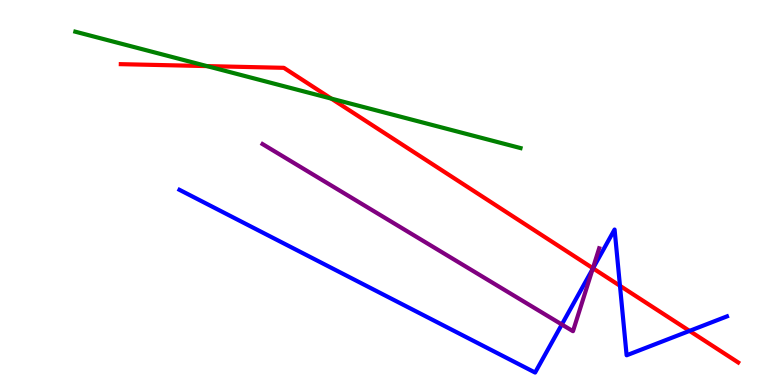[{'lines': ['blue', 'red'], 'intersections': [{'x': 7.65, 'y': 3.03}, {'x': 8.0, 'y': 2.58}, {'x': 8.9, 'y': 1.41}]}, {'lines': ['green', 'red'], 'intersections': [{'x': 2.67, 'y': 8.28}, {'x': 4.28, 'y': 7.44}]}, {'lines': ['purple', 'red'], 'intersections': [{'x': 7.65, 'y': 3.03}]}, {'lines': ['blue', 'green'], 'intersections': []}, {'lines': ['blue', 'purple'], 'intersections': [{'x': 7.25, 'y': 1.57}, {'x': 7.65, 'y': 3.01}]}, {'lines': ['green', 'purple'], 'intersections': []}]